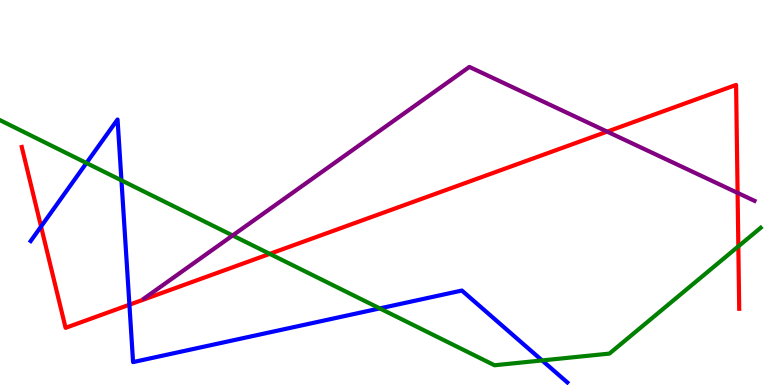[{'lines': ['blue', 'red'], 'intersections': [{'x': 0.53, 'y': 4.12}, {'x': 1.67, 'y': 2.09}]}, {'lines': ['green', 'red'], 'intersections': [{'x': 3.48, 'y': 3.41}, {'x': 9.53, 'y': 3.6}]}, {'lines': ['purple', 'red'], 'intersections': [{'x': 7.83, 'y': 6.58}, {'x': 9.52, 'y': 4.99}]}, {'lines': ['blue', 'green'], 'intersections': [{'x': 1.12, 'y': 5.77}, {'x': 1.57, 'y': 5.32}, {'x': 4.9, 'y': 1.99}, {'x': 6.99, 'y': 0.638}]}, {'lines': ['blue', 'purple'], 'intersections': []}, {'lines': ['green', 'purple'], 'intersections': [{'x': 3.0, 'y': 3.88}]}]